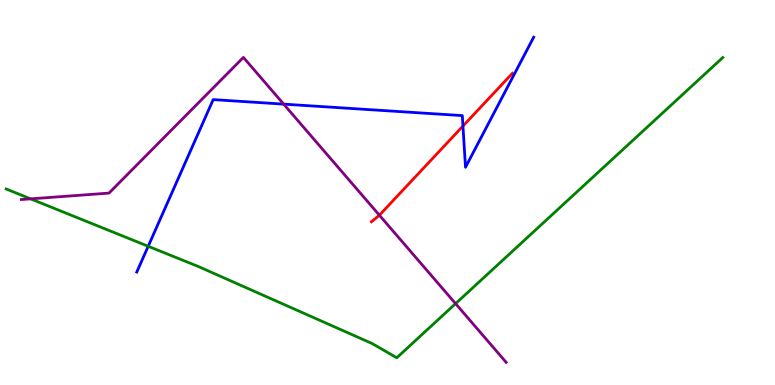[{'lines': ['blue', 'red'], 'intersections': [{'x': 5.97, 'y': 6.73}]}, {'lines': ['green', 'red'], 'intersections': []}, {'lines': ['purple', 'red'], 'intersections': [{'x': 4.9, 'y': 4.41}]}, {'lines': ['blue', 'green'], 'intersections': [{'x': 1.91, 'y': 3.6}]}, {'lines': ['blue', 'purple'], 'intersections': [{'x': 3.66, 'y': 7.3}]}, {'lines': ['green', 'purple'], 'intersections': [{'x': 0.395, 'y': 4.83}, {'x': 5.88, 'y': 2.11}]}]